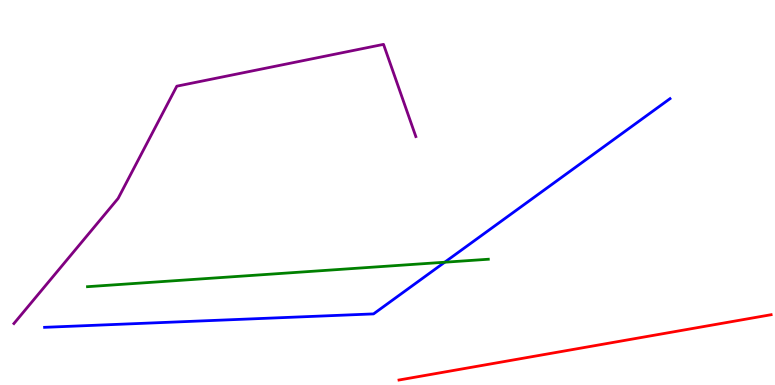[{'lines': ['blue', 'red'], 'intersections': []}, {'lines': ['green', 'red'], 'intersections': []}, {'lines': ['purple', 'red'], 'intersections': []}, {'lines': ['blue', 'green'], 'intersections': [{'x': 5.74, 'y': 3.19}]}, {'lines': ['blue', 'purple'], 'intersections': []}, {'lines': ['green', 'purple'], 'intersections': []}]